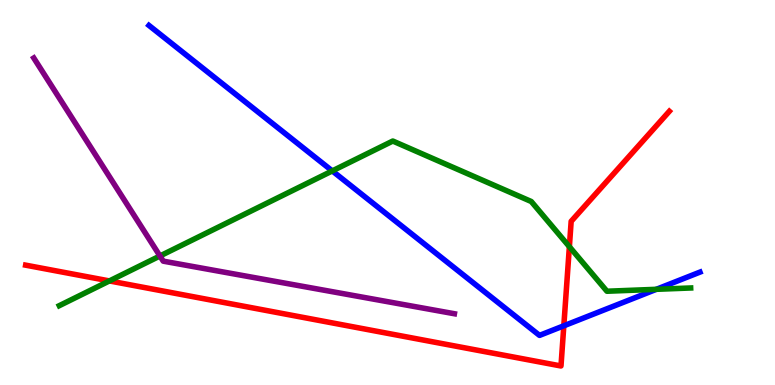[{'lines': ['blue', 'red'], 'intersections': [{'x': 7.28, 'y': 1.54}]}, {'lines': ['green', 'red'], 'intersections': [{'x': 1.41, 'y': 2.7}, {'x': 7.35, 'y': 3.59}]}, {'lines': ['purple', 'red'], 'intersections': []}, {'lines': ['blue', 'green'], 'intersections': [{'x': 4.29, 'y': 5.56}, {'x': 8.47, 'y': 2.49}]}, {'lines': ['blue', 'purple'], 'intersections': []}, {'lines': ['green', 'purple'], 'intersections': [{'x': 2.06, 'y': 3.35}]}]